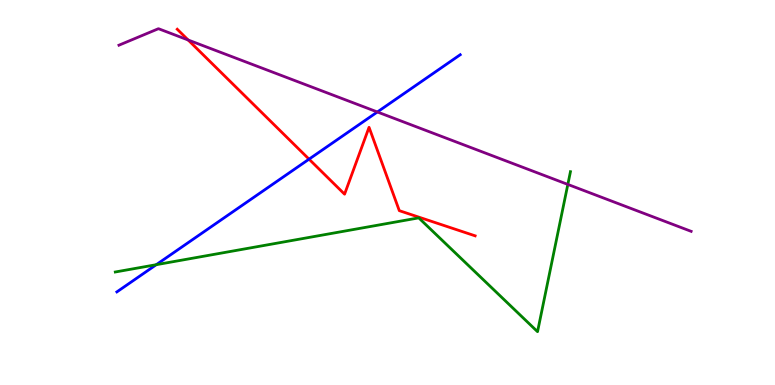[{'lines': ['blue', 'red'], 'intersections': [{'x': 3.99, 'y': 5.87}]}, {'lines': ['green', 'red'], 'intersections': []}, {'lines': ['purple', 'red'], 'intersections': [{'x': 2.43, 'y': 8.96}]}, {'lines': ['blue', 'green'], 'intersections': [{'x': 2.02, 'y': 3.13}]}, {'lines': ['blue', 'purple'], 'intersections': [{'x': 4.87, 'y': 7.09}]}, {'lines': ['green', 'purple'], 'intersections': [{'x': 7.33, 'y': 5.21}]}]